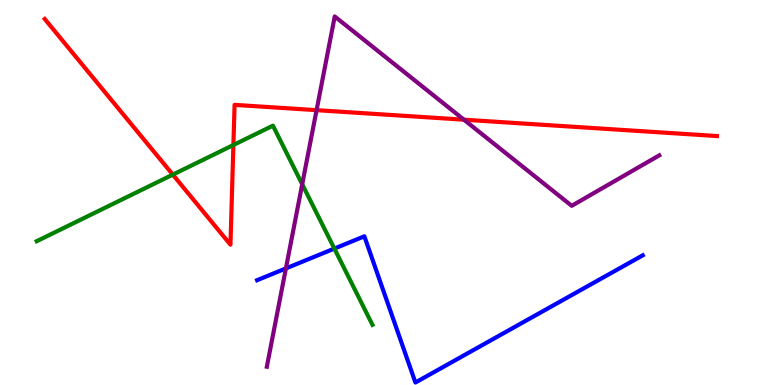[{'lines': ['blue', 'red'], 'intersections': []}, {'lines': ['green', 'red'], 'intersections': [{'x': 2.23, 'y': 5.46}, {'x': 3.01, 'y': 6.23}]}, {'lines': ['purple', 'red'], 'intersections': [{'x': 4.08, 'y': 7.14}, {'x': 5.99, 'y': 6.89}]}, {'lines': ['blue', 'green'], 'intersections': [{'x': 4.31, 'y': 3.54}]}, {'lines': ['blue', 'purple'], 'intersections': [{'x': 3.69, 'y': 3.03}]}, {'lines': ['green', 'purple'], 'intersections': [{'x': 3.9, 'y': 5.21}]}]